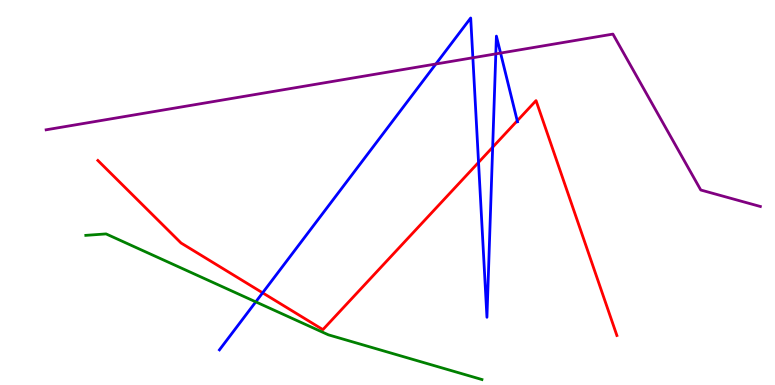[{'lines': ['blue', 'red'], 'intersections': [{'x': 3.39, 'y': 2.39}, {'x': 6.17, 'y': 5.78}, {'x': 6.36, 'y': 6.18}, {'x': 6.67, 'y': 6.86}]}, {'lines': ['green', 'red'], 'intersections': []}, {'lines': ['purple', 'red'], 'intersections': []}, {'lines': ['blue', 'green'], 'intersections': [{'x': 3.3, 'y': 2.16}]}, {'lines': ['blue', 'purple'], 'intersections': [{'x': 5.62, 'y': 8.34}, {'x': 6.1, 'y': 8.5}, {'x': 6.4, 'y': 8.6}, {'x': 6.46, 'y': 8.62}]}, {'lines': ['green', 'purple'], 'intersections': []}]